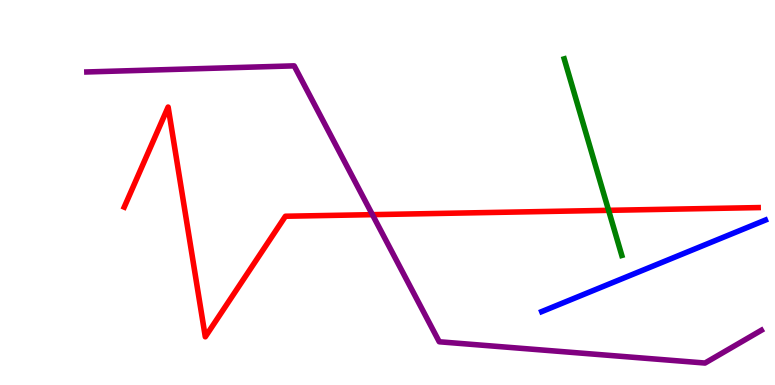[{'lines': ['blue', 'red'], 'intersections': []}, {'lines': ['green', 'red'], 'intersections': [{'x': 7.85, 'y': 4.54}]}, {'lines': ['purple', 'red'], 'intersections': [{'x': 4.81, 'y': 4.42}]}, {'lines': ['blue', 'green'], 'intersections': []}, {'lines': ['blue', 'purple'], 'intersections': []}, {'lines': ['green', 'purple'], 'intersections': []}]